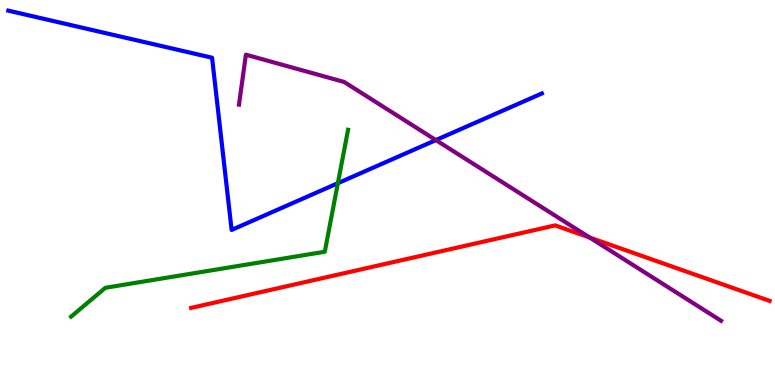[{'lines': ['blue', 'red'], 'intersections': []}, {'lines': ['green', 'red'], 'intersections': []}, {'lines': ['purple', 'red'], 'intersections': [{'x': 7.61, 'y': 3.83}]}, {'lines': ['blue', 'green'], 'intersections': [{'x': 4.36, 'y': 5.24}]}, {'lines': ['blue', 'purple'], 'intersections': [{'x': 5.62, 'y': 6.36}]}, {'lines': ['green', 'purple'], 'intersections': []}]